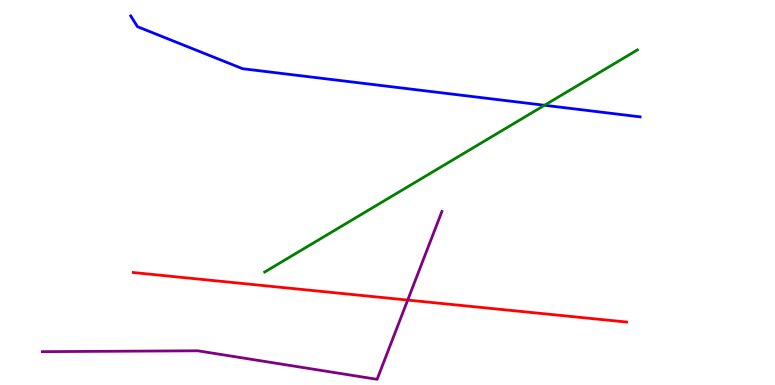[{'lines': ['blue', 'red'], 'intersections': []}, {'lines': ['green', 'red'], 'intersections': []}, {'lines': ['purple', 'red'], 'intersections': [{'x': 5.26, 'y': 2.21}]}, {'lines': ['blue', 'green'], 'intersections': [{'x': 7.03, 'y': 7.27}]}, {'lines': ['blue', 'purple'], 'intersections': []}, {'lines': ['green', 'purple'], 'intersections': []}]